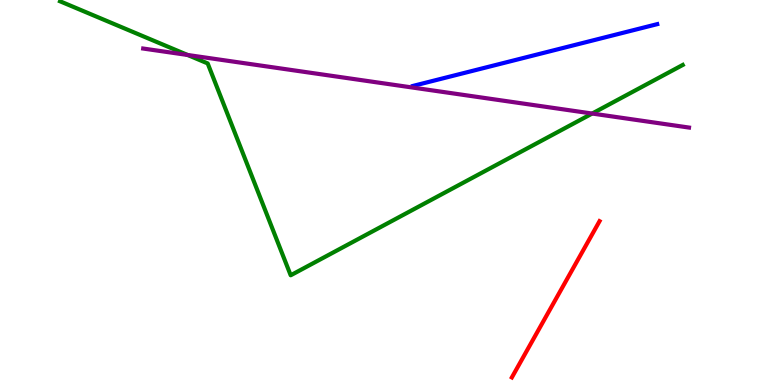[{'lines': ['blue', 'red'], 'intersections': []}, {'lines': ['green', 'red'], 'intersections': []}, {'lines': ['purple', 'red'], 'intersections': []}, {'lines': ['blue', 'green'], 'intersections': []}, {'lines': ['blue', 'purple'], 'intersections': []}, {'lines': ['green', 'purple'], 'intersections': [{'x': 2.42, 'y': 8.57}, {'x': 7.64, 'y': 7.05}]}]